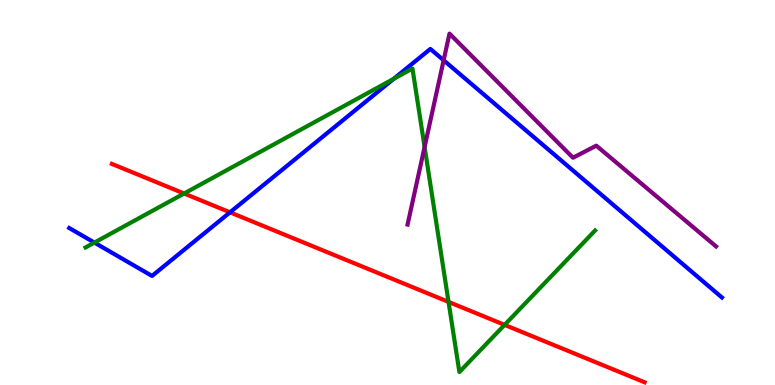[{'lines': ['blue', 'red'], 'intersections': [{'x': 2.97, 'y': 4.48}]}, {'lines': ['green', 'red'], 'intersections': [{'x': 2.38, 'y': 4.97}, {'x': 5.79, 'y': 2.16}, {'x': 6.51, 'y': 1.56}]}, {'lines': ['purple', 'red'], 'intersections': []}, {'lines': ['blue', 'green'], 'intersections': [{'x': 1.22, 'y': 3.7}, {'x': 5.08, 'y': 7.95}]}, {'lines': ['blue', 'purple'], 'intersections': [{'x': 5.72, 'y': 8.43}]}, {'lines': ['green', 'purple'], 'intersections': [{'x': 5.48, 'y': 6.18}]}]